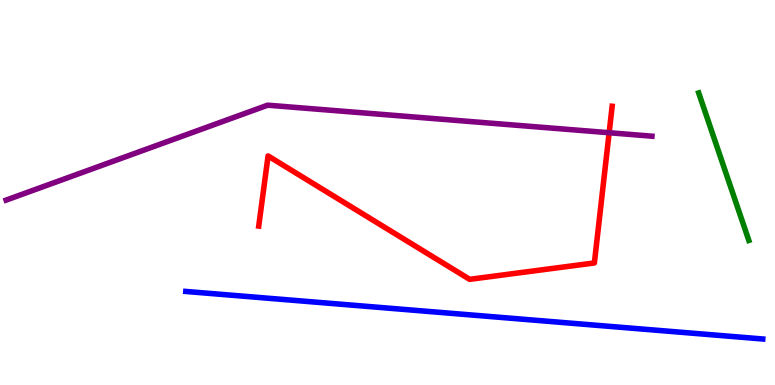[{'lines': ['blue', 'red'], 'intersections': []}, {'lines': ['green', 'red'], 'intersections': []}, {'lines': ['purple', 'red'], 'intersections': [{'x': 7.86, 'y': 6.55}]}, {'lines': ['blue', 'green'], 'intersections': []}, {'lines': ['blue', 'purple'], 'intersections': []}, {'lines': ['green', 'purple'], 'intersections': []}]